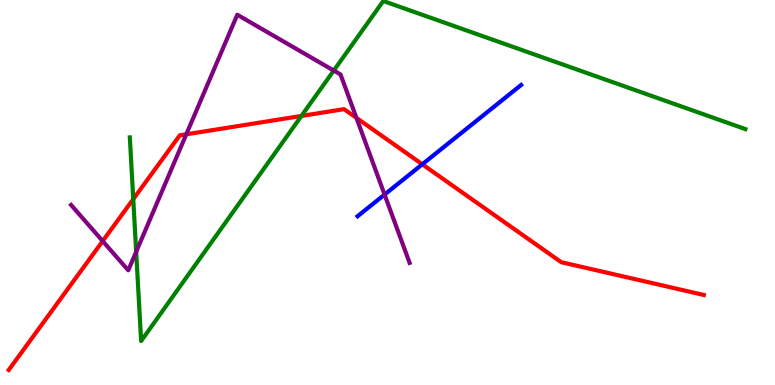[{'lines': ['blue', 'red'], 'intersections': [{'x': 5.45, 'y': 5.73}]}, {'lines': ['green', 'red'], 'intersections': [{'x': 1.72, 'y': 4.83}, {'x': 3.89, 'y': 6.99}]}, {'lines': ['purple', 'red'], 'intersections': [{'x': 1.32, 'y': 3.74}, {'x': 2.4, 'y': 6.51}, {'x': 4.6, 'y': 6.94}]}, {'lines': ['blue', 'green'], 'intersections': []}, {'lines': ['blue', 'purple'], 'intersections': [{'x': 4.96, 'y': 4.95}]}, {'lines': ['green', 'purple'], 'intersections': [{'x': 1.76, 'y': 3.46}, {'x': 4.31, 'y': 8.17}]}]